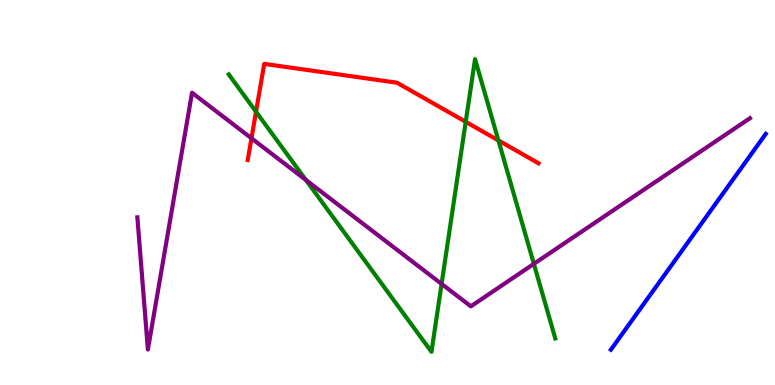[{'lines': ['blue', 'red'], 'intersections': []}, {'lines': ['green', 'red'], 'intersections': [{'x': 3.3, 'y': 7.1}, {'x': 6.01, 'y': 6.84}, {'x': 6.43, 'y': 6.35}]}, {'lines': ['purple', 'red'], 'intersections': [{'x': 3.24, 'y': 6.41}]}, {'lines': ['blue', 'green'], 'intersections': []}, {'lines': ['blue', 'purple'], 'intersections': []}, {'lines': ['green', 'purple'], 'intersections': [{'x': 3.95, 'y': 5.33}, {'x': 5.7, 'y': 2.63}, {'x': 6.89, 'y': 3.15}]}]